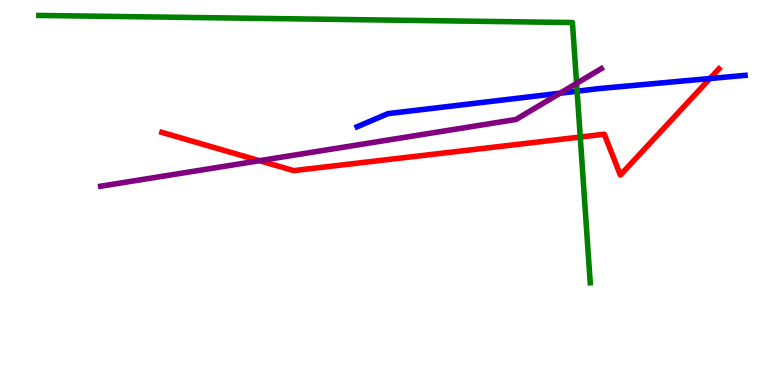[{'lines': ['blue', 'red'], 'intersections': [{'x': 9.16, 'y': 7.96}]}, {'lines': ['green', 'red'], 'intersections': [{'x': 7.49, 'y': 6.44}]}, {'lines': ['purple', 'red'], 'intersections': [{'x': 3.35, 'y': 5.83}]}, {'lines': ['blue', 'green'], 'intersections': [{'x': 7.45, 'y': 7.63}]}, {'lines': ['blue', 'purple'], 'intersections': [{'x': 7.23, 'y': 7.58}]}, {'lines': ['green', 'purple'], 'intersections': [{'x': 7.44, 'y': 7.83}]}]